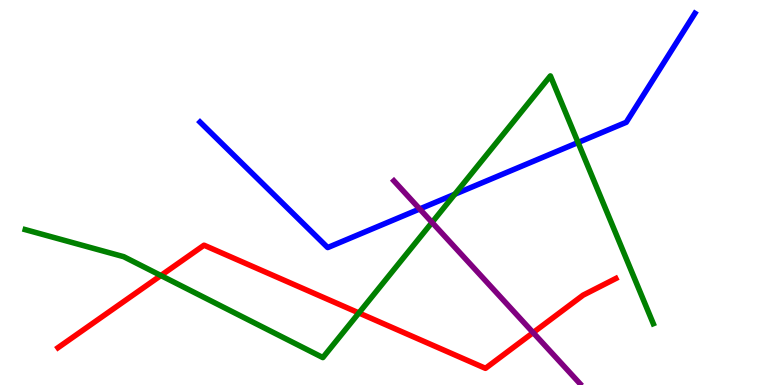[{'lines': ['blue', 'red'], 'intersections': []}, {'lines': ['green', 'red'], 'intersections': [{'x': 2.08, 'y': 2.84}, {'x': 4.63, 'y': 1.87}]}, {'lines': ['purple', 'red'], 'intersections': [{'x': 6.88, 'y': 1.36}]}, {'lines': ['blue', 'green'], 'intersections': [{'x': 5.87, 'y': 4.95}, {'x': 7.46, 'y': 6.3}]}, {'lines': ['blue', 'purple'], 'intersections': [{'x': 5.42, 'y': 4.57}]}, {'lines': ['green', 'purple'], 'intersections': [{'x': 5.57, 'y': 4.22}]}]